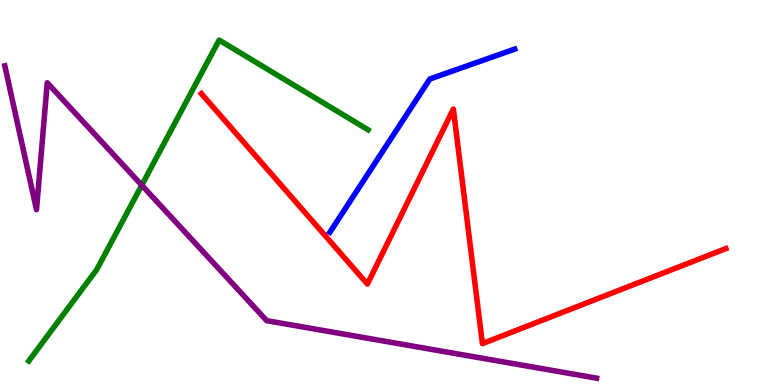[{'lines': ['blue', 'red'], 'intersections': []}, {'lines': ['green', 'red'], 'intersections': []}, {'lines': ['purple', 'red'], 'intersections': []}, {'lines': ['blue', 'green'], 'intersections': []}, {'lines': ['blue', 'purple'], 'intersections': []}, {'lines': ['green', 'purple'], 'intersections': [{'x': 1.83, 'y': 5.19}]}]